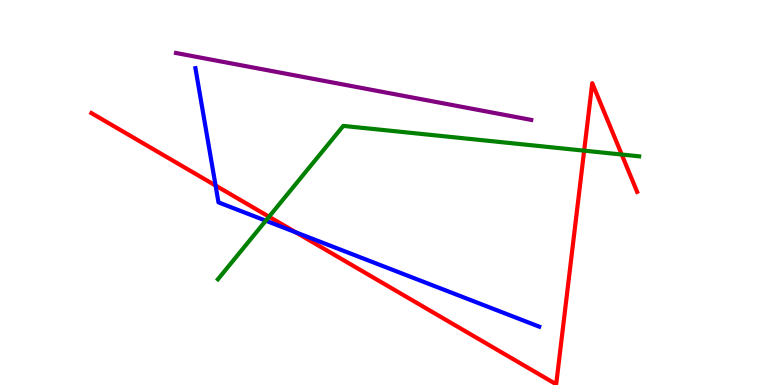[{'lines': ['blue', 'red'], 'intersections': [{'x': 2.78, 'y': 5.18}, {'x': 3.82, 'y': 3.97}]}, {'lines': ['green', 'red'], 'intersections': [{'x': 3.47, 'y': 4.37}, {'x': 7.54, 'y': 6.09}, {'x': 8.02, 'y': 5.99}]}, {'lines': ['purple', 'red'], 'intersections': []}, {'lines': ['blue', 'green'], 'intersections': [{'x': 3.43, 'y': 4.27}]}, {'lines': ['blue', 'purple'], 'intersections': []}, {'lines': ['green', 'purple'], 'intersections': []}]